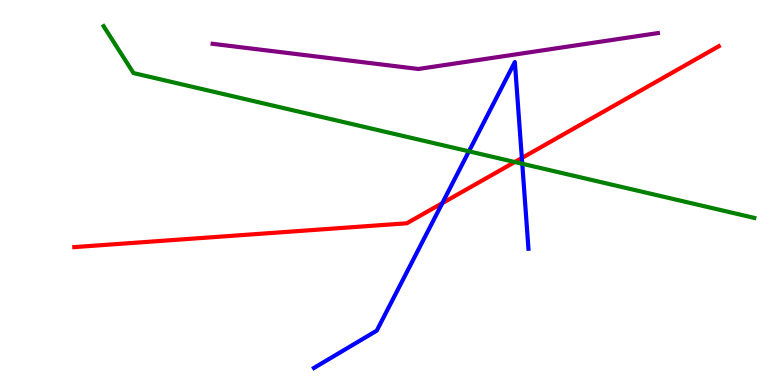[{'lines': ['blue', 'red'], 'intersections': [{'x': 5.71, 'y': 4.72}, {'x': 6.73, 'y': 5.9}]}, {'lines': ['green', 'red'], 'intersections': [{'x': 6.64, 'y': 5.79}]}, {'lines': ['purple', 'red'], 'intersections': []}, {'lines': ['blue', 'green'], 'intersections': [{'x': 6.05, 'y': 6.07}, {'x': 6.74, 'y': 5.75}]}, {'lines': ['blue', 'purple'], 'intersections': []}, {'lines': ['green', 'purple'], 'intersections': []}]